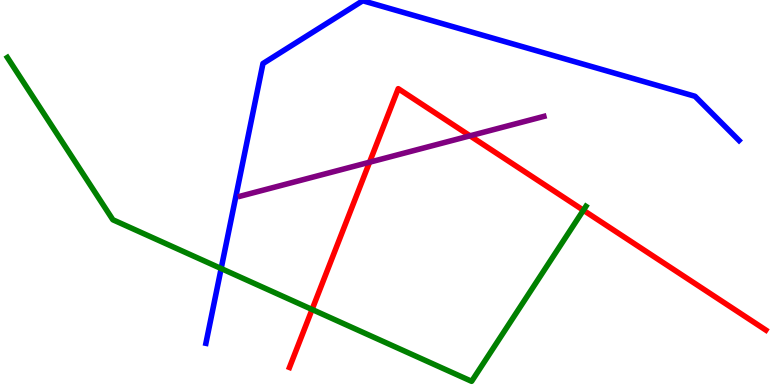[{'lines': ['blue', 'red'], 'intersections': []}, {'lines': ['green', 'red'], 'intersections': [{'x': 4.03, 'y': 1.96}, {'x': 7.53, 'y': 4.54}]}, {'lines': ['purple', 'red'], 'intersections': [{'x': 4.77, 'y': 5.79}, {'x': 6.06, 'y': 6.47}]}, {'lines': ['blue', 'green'], 'intersections': [{'x': 2.85, 'y': 3.03}]}, {'lines': ['blue', 'purple'], 'intersections': []}, {'lines': ['green', 'purple'], 'intersections': []}]